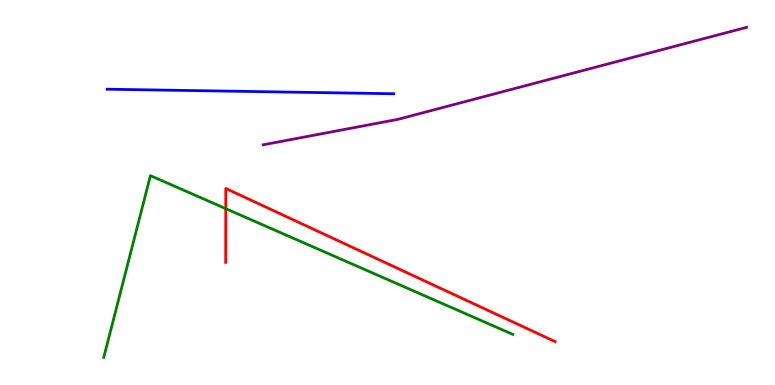[{'lines': ['blue', 'red'], 'intersections': []}, {'lines': ['green', 'red'], 'intersections': [{'x': 2.91, 'y': 4.58}]}, {'lines': ['purple', 'red'], 'intersections': []}, {'lines': ['blue', 'green'], 'intersections': []}, {'lines': ['blue', 'purple'], 'intersections': []}, {'lines': ['green', 'purple'], 'intersections': []}]